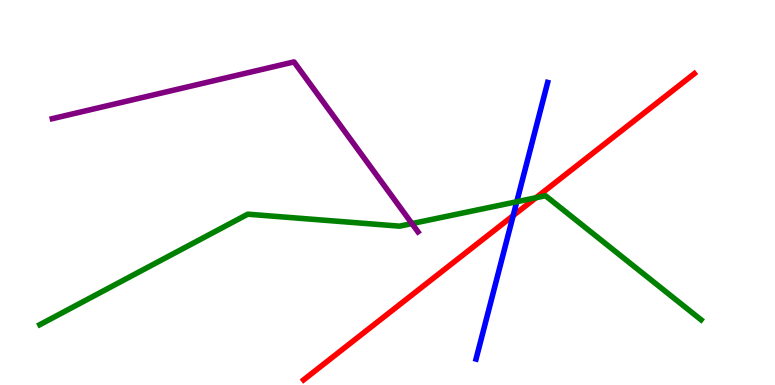[{'lines': ['blue', 'red'], 'intersections': [{'x': 6.62, 'y': 4.4}]}, {'lines': ['green', 'red'], 'intersections': [{'x': 6.92, 'y': 4.86}]}, {'lines': ['purple', 'red'], 'intersections': []}, {'lines': ['blue', 'green'], 'intersections': [{'x': 6.67, 'y': 4.76}]}, {'lines': ['blue', 'purple'], 'intersections': []}, {'lines': ['green', 'purple'], 'intersections': [{'x': 5.32, 'y': 4.19}]}]